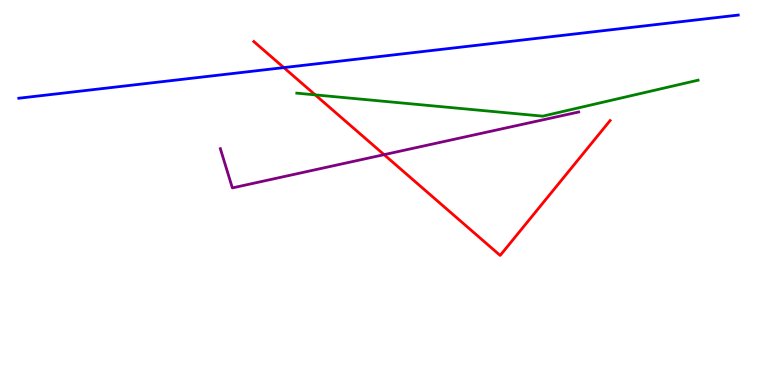[{'lines': ['blue', 'red'], 'intersections': [{'x': 3.66, 'y': 8.24}]}, {'lines': ['green', 'red'], 'intersections': [{'x': 4.07, 'y': 7.54}]}, {'lines': ['purple', 'red'], 'intersections': [{'x': 4.96, 'y': 5.98}]}, {'lines': ['blue', 'green'], 'intersections': []}, {'lines': ['blue', 'purple'], 'intersections': []}, {'lines': ['green', 'purple'], 'intersections': []}]